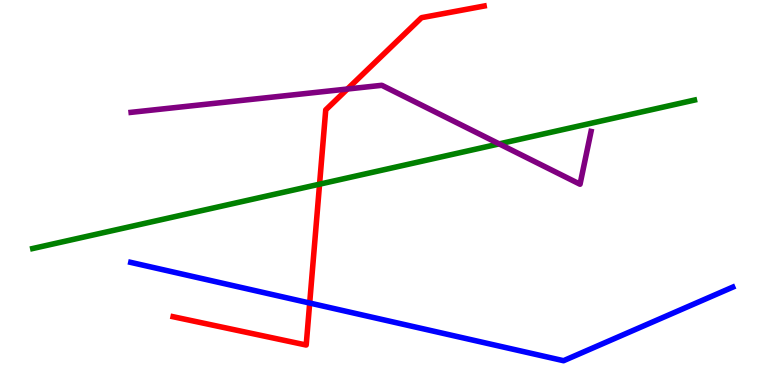[{'lines': ['blue', 'red'], 'intersections': [{'x': 4.0, 'y': 2.13}]}, {'lines': ['green', 'red'], 'intersections': [{'x': 4.12, 'y': 5.22}]}, {'lines': ['purple', 'red'], 'intersections': [{'x': 4.48, 'y': 7.69}]}, {'lines': ['blue', 'green'], 'intersections': []}, {'lines': ['blue', 'purple'], 'intersections': []}, {'lines': ['green', 'purple'], 'intersections': [{'x': 6.44, 'y': 6.26}]}]